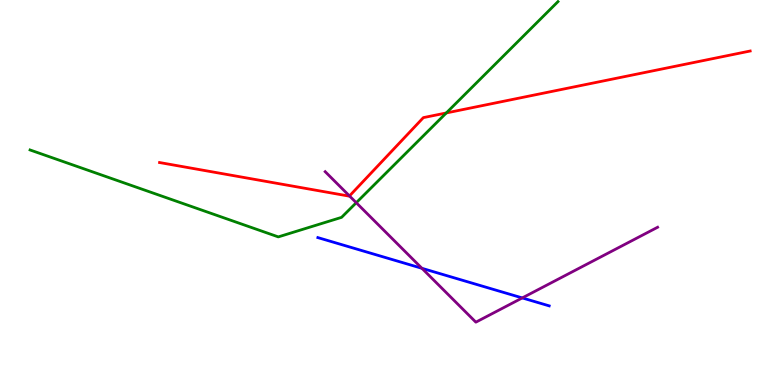[{'lines': ['blue', 'red'], 'intersections': []}, {'lines': ['green', 'red'], 'intersections': [{'x': 5.76, 'y': 7.07}]}, {'lines': ['purple', 'red'], 'intersections': [{'x': 4.51, 'y': 4.91}]}, {'lines': ['blue', 'green'], 'intersections': []}, {'lines': ['blue', 'purple'], 'intersections': [{'x': 5.44, 'y': 3.03}, {'x': 6.74, 'y': 2.26}]}, {'lines': ['green', 'purple'], 'intersections': [{'x': 4.6, 'y': 4.73}]}]